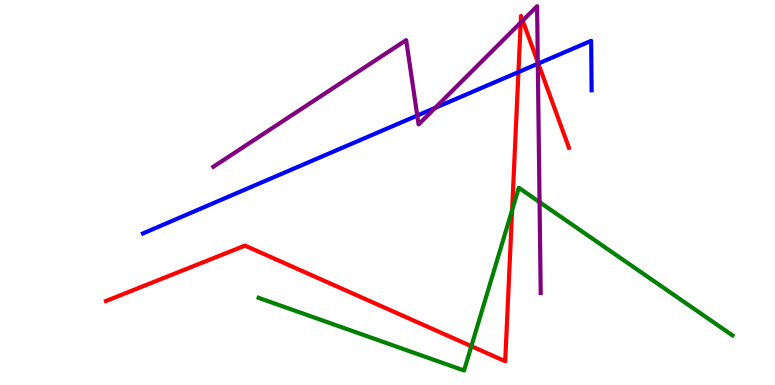[{'lines': ['blue', 'red'], 'intersections': [{'x': 6.69, 'y': 8.13}, {'x': 6.95, 'y': 8.35}]}, {'lines': ['green', 'red'], 'intersections': [{'x': 6.08, 'y': 1.01}, {'x': 6.61, 'y': 4.54}]}, {'lines': ['purple', 'red'], 'intersections': [{'x': 6.72, 'y': 9.41}, {'x': 6.74, 'y': 9.47}, {'x': 6.94, 'y': 8.39}]}, {'lines': ['blue', 'green'], 'intersections': []}, {'lines': ['blue', 'purple'], 'intersections': [{'x': 5.38, 'y': 7.0}, {'x': 5.62, 'y': 7.2}, {'x': 6.94, 'y': 8.34}]}, {'lines': ['green', 'purple'], 'intersections': [{'x': 6.96, 'y': 4.75}]}]